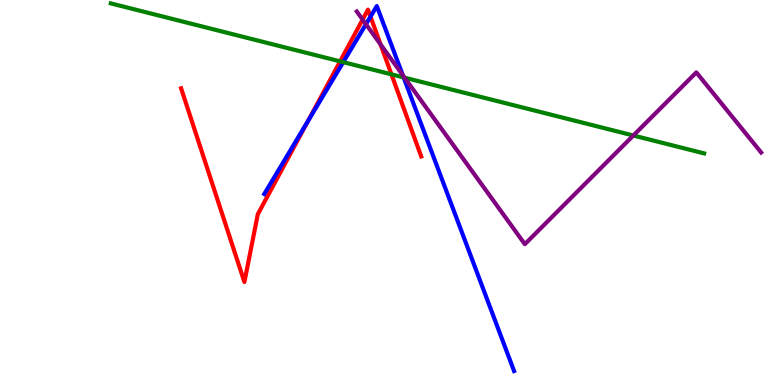[{'lines': ['blue', 'red'], 'intersections': [{'x': 3.98, 'y': 6.87}, {'x': 4.78, 'y': 9.57}]}, {'lines': ['green', 'red'], 'intersections': [{'x': 4.39, 'y': 8.41}, {'x': 5.05, 'y': 8.07}]}, {'lines': ['purple', 'red'], 'intersections': [{'x': 4.68, 'y': 9.49}, {'x': 4.91, 'y': 8.84}]}, {'lines': ['blue', 'green'], 'intersections': [{'x': 4.43, 'y': 8.39}, {'x': 5.21, 'y': 7.99}]}, {'lines': ['blue', 'purple'], 'intersections': [{'x': 4.72, 'y': 9.37}, {'x': 5.2, 'y': 8.05}]}, {'lines': ['green', 'purple'], 'intersections': [{'x': 5.22, 'y': 7.98}, {'x': 8.17, 'y': 6.48}]}]